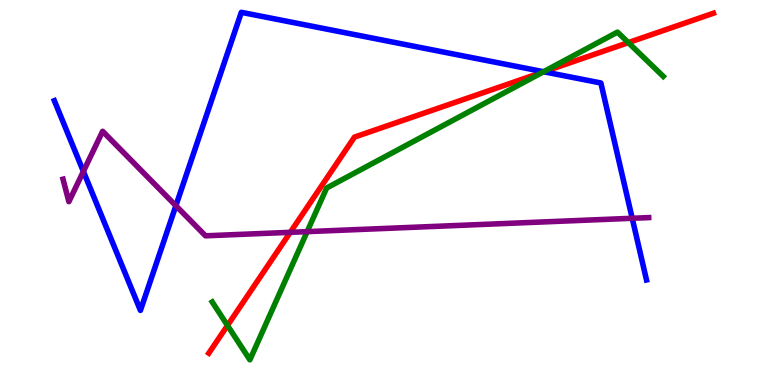[{'lines': ['blue', 'red'], 'intersections': [{'x': 7.02, 'y': 8.14}]}, {'lines': ['green', 'red'], 'intersections': [{'x': 2.94, 'y': 1.55}, {'x': 7.01, 'y': 8.13}, {'x': 8.11, 'y': 8.89}]}, {'lines': ['purple', 'red'], 'intersections': [{'x': 3.75, 'y': 3.97}]}, {'lines': ['blue', 'green'], 'intersections': [{'x': 7.01, 'y': 8.14}]}, {'lines': ['blue', 'purple'], 'intersections': [{'x': 1.08, 'y': 5.55}, {'x': 2.27, 'y': 4.66}, {'x': 8.16, 'y': 4.33}]}, {'lines': ['green', 'purple'], 'intersections': [{'x': 3.96, 'y': 3.98}]}]